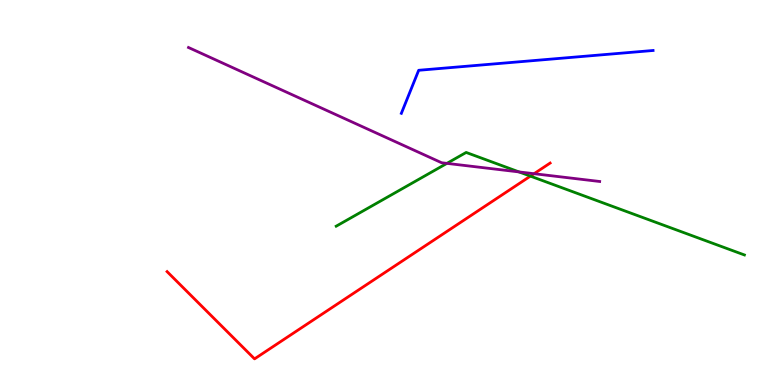[{'lines': ['blue', 'red'], 'intersections': []}, {'lines': ['green', 'red'], 'intersections': [{'x': 6.84, 'y': 5.43}]}, {'lines': ['purple', 'red'], 'intersections': [{'x': 6.89, 'y': 5.49}]}, {'lines': ['blue', 'green'], 'intersections': []}, {'lines': ['blue', 'purple'], 'intersections': []}, {'lines': ['green', 'purple'], 'intersections': [{'x': 5.77, 'y': 5.76}, {'x': 6.7, 'y': 5.53}]}]